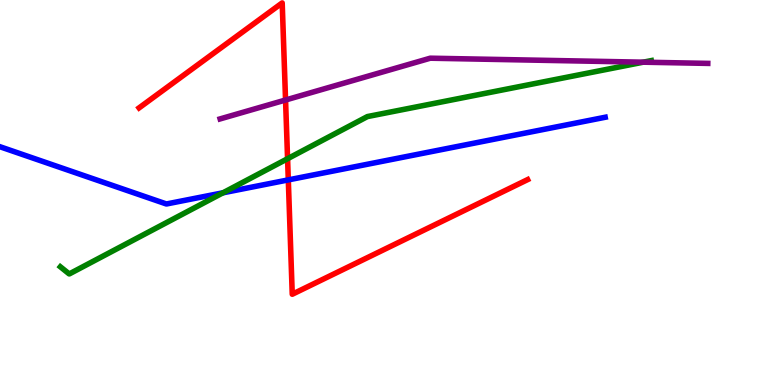[{'lines': ['blue', 'red'], 'intersections': [{'x': 3.72, 'y': 5.33}]}, {'lines': ['green', 'red'], 'intersections': [{'x': 3.71, 'y': 5.88}]}, {'lines': ['purple', 'red'], 'intersections': [{'x': 3.68, 'y': 7.4}]}, {'lines': ['blue', 'green'], 'intersections': [{'x': 2.88, 'y': 4.99}]}, {'lines': ['blue', 'purple'], 'intersections': []}, {'lines': ['green', 'purple'], 'intersections': [{'x': 8.3, 'y': 8.38}]}]